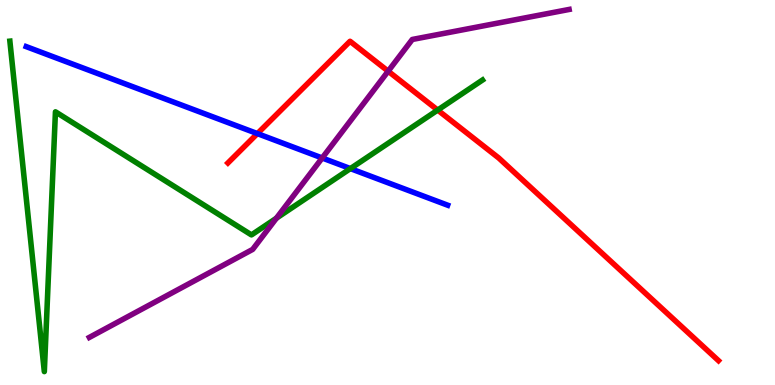[{'lines': ['blue', 'red'], 'intersections': [{'x': 3.32, 'y': 6.53}]}, {'lines': ['green', 'red'], 'intersections': [{'x': 5.65, 'y': 7.14}]}, {'lines': ['purple', 'red'], 'intersections': [{'x': 5.01, 'y': 8.15}]}, {'lines': ['blue', 'green'], 'intersections': [{'x': 4.52, 'y': 5.62}]}, {'lines': ['blue', 'purple'], 'intersections': [{'x': 4.16, 'y': 5.9}]}, {'lines': ['green', 'purple'], 'intersections': [{'x': 3.57, 'y': 4.33}]}]